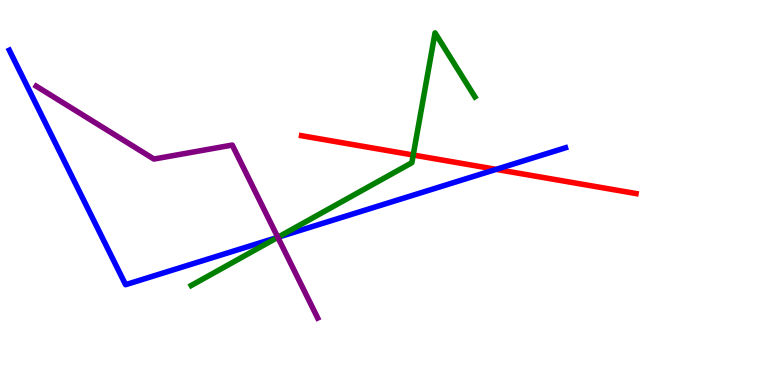[{'lines': ['blue', 'red'], 'intersections': [{'x': 6.4, 'y': 5.6}]}, {'lines': ['green', 'red'], 'intersections': [{'x': 5.33, 'y': 5.97}]}, {'lines': ['purple', 'red'], 'intersections': []}, {'lines': ['blue', 'green'], 'intersections': [{'x': 3.58, 'y': 3.84}]}, {'lines': ['blue', 'purple'], 'intersections': [{'x': 3.58, 'y': 3.84}]}, {'lines': ['green', 'purple'], 'intersections': [{'x': 3.58, 'y': 3.84}]}]